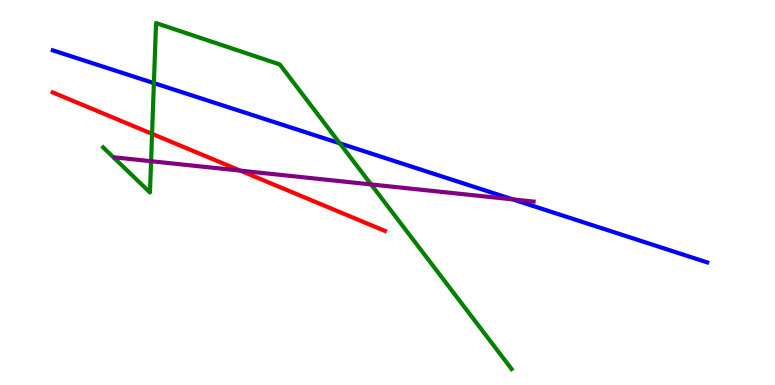[{'lines': ['blue', 'red'], 'intersections': []}, {'lines': ['green', 'red'], 'intersections': [{'x': 1.96, 'y': 6.52}]}, {'lines': ['purple', 'red'], 'intersections': [{'x': 3.1, 'y': 5.57}]}, {'lines': ['blue', 'green'], 'intersections': [{'x': 1.99, 'y': 7.84}, {'x': 4.38, 'y': 6.28}]}, {'lines': ['blue', 'purple'], 'intersections': [{'x': 6.62, 'y': 4.82}]}, {'lines': ['green', 'purple'], 'intersections': [{'x': 1.95, 'y': 5.81}, {'x': 4.79, 'y': 5.21}]}]